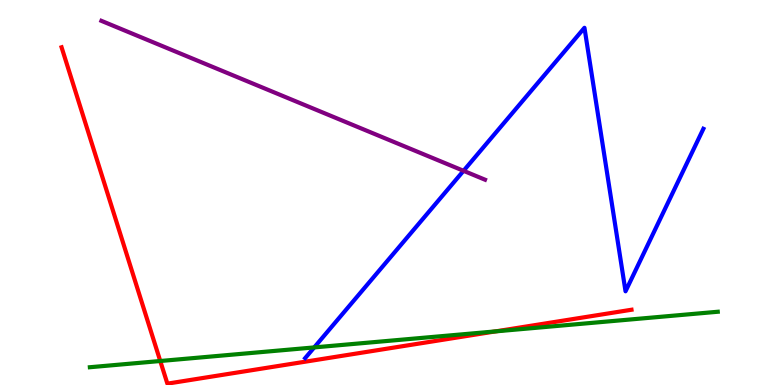[{'lines': ['blue', 'red'], 'intersections': []}, {'lines': ['green', 'red'], 'intersections': [{'x': 2.07, 'y': 0.623}, {'x': 6.39, 'y': 1.39}]}, {'lines': ['purple', 'red'], 'intersections': []}, {'lines': ['blue', 'green'], 'intersections': [{'x': 4.05, 'y': 0.976}]}, {'lines': ['blue', 'purple'], 'intersections': [{'x': 5.98, 'y': 5.56}]}, {'lines': ['green', 'purple'], 'intersections': []}]